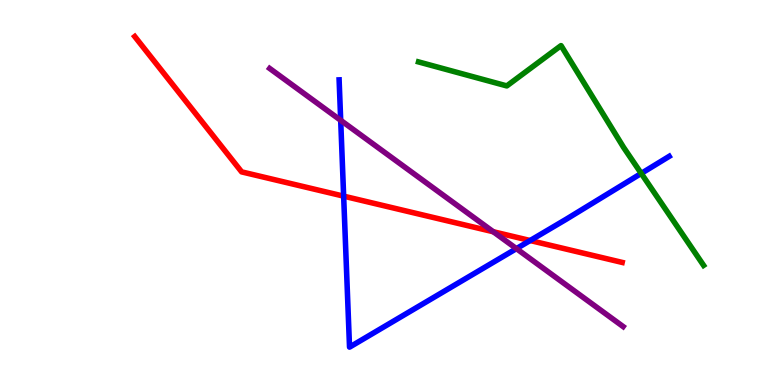[{'lines': ['blue', 'red'], 'intersections': [{'x': 4.43, 'y': 4.91}, {'x': 6.84, 'y': 3.75}]}, {'lines': ['green', 'red'], 'intersections': []}, {'lines': ['purple', 'red'], 'intersections': [{'x': 6.37, 'y': 3.98}]}, {'lines': ['blue', 'green'], 'intersections': [{'x': 8.27, 'y': 5.5}]}, {'lines': ['blue', 'purple'], 'intersections': [{'x': 4.4, 'y': 6.88}, {'x': 6.66, 'y': 3.54}]}, {'lines': ['green', 'purple'], 'intersections': []}]